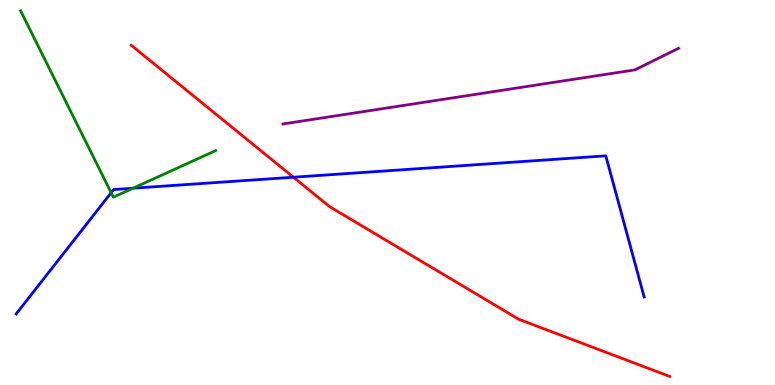[{'lines': ['blue', 'red'], 'intersections': [{'x': 3.79, 'y': 5.4}]}, {'lines': ['green', 'red'], 'intersections': []}, {'lines': ['purple', 'red'], 'intersections': []}, {'lines': ['blue', 'green'], 'intersections': [{'x': 1.43, 'y': 4.99}, {'x': 1.72, 'y': 5.11}]}, {'lines': ['blue', 'purple'], 'intersections': []}, {'lines': ['green', 'purple'], 'intersections': []}]